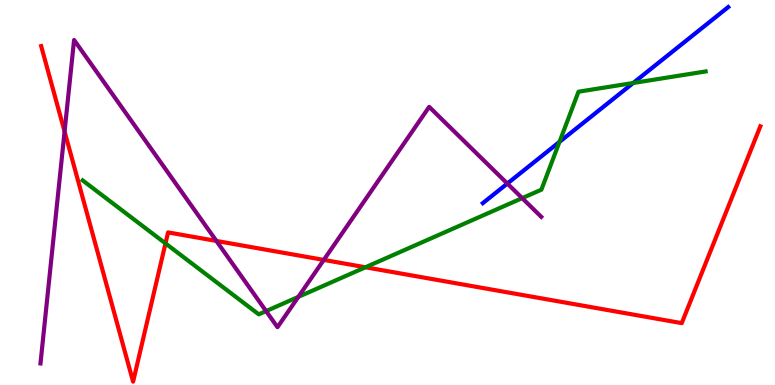[{'lines': ['blue', 'red'], 'intersections': []}, {'lines': ['green', 'red'], 'intersections': [{'x': 2.14, 'y': 3.68}, {'x': 4.72, 'y': 3.06}]}, {'lines': ['purple', 'red'], 'intersections': [{'x': 0.833, 'y': 6.58}, {'x': 2.79, 'y': 3.74}, {'x': 4.18, 'y': 3.25}]}, {'lines': ['blue', 'green'], 'intersections': [{'x': 7.22, 'y': 6.31}, {'x': 8.17, 'y': 7.84}]}, {'lines': ['blue', 'purple'], 'intersections': [{'x': 6.55, 'y': 5.23}]}, {'lines': ['green', 'purple'], 'intersections': [{'x': 3.43, 'y': 1.92}, {'x': 3.85, 'y': 2.29}, {'x': 6.74, 'y': 4.85}]}]